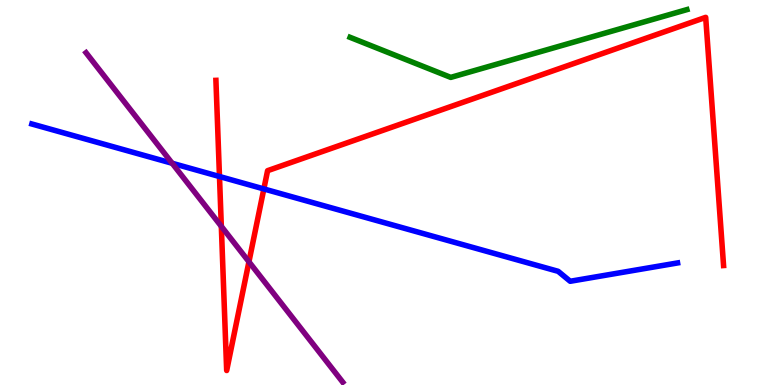[{'lines': ['blue', 'red'], 'intersections': [{'x': 2.83, 'y': 5.42}, {'x': 3.4, 'y': 5.09}]}, {'lines': ['green', 'red'], 'intersections': []}, {'lines': ['purple', 'red'], 'intersections': [{'x': 2.86, 'y': 4.12}, {'x': 3.21, 'y': 3.2}]}, {'lines': ['blue', 'green'], 'intersections': []}, {'lines': ['blue', 'purple'], 'intersections': [{'x': 2.22, 'y': 5.76}]}, {'lines': ['green', 'purple'], 'intersections': []}]